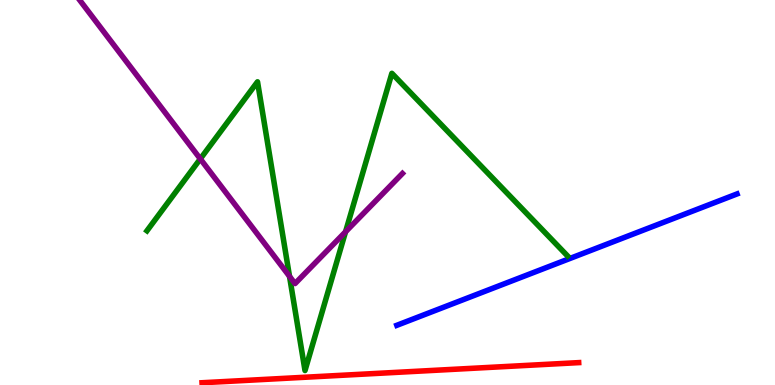[{'lines': ['blue', 'red'], 'intersections': []}, {'lines': ['green', 'red'], 'intersections': []}, {'lines': ['purple', 'red'], 'intersections': []}, {'lines': ['blue', 'green'], 'intersections': []}, {'lines': ['blue', 'purple'], 'intersections': []}, {'lines': ['green', 'purple'], 'intersections': [{'x': 2.58, 'y': 5.87}, {'x': 3.74, 'y': 2.82}, {'x': 4.46, 'y': 3.98}]}]